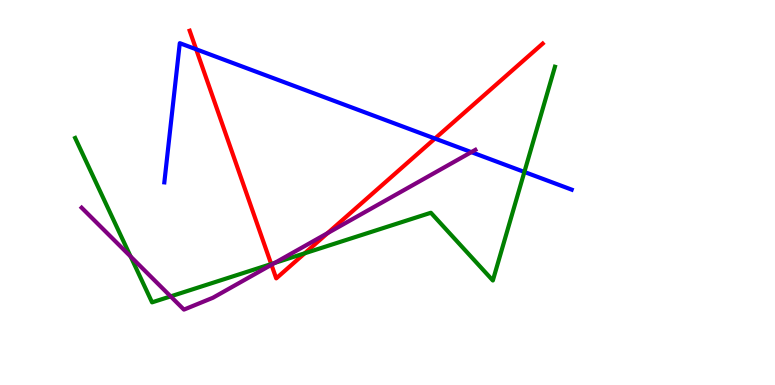[{'lines': ['blue', 'red'], 'intersections': [{'x': 2.53, 'y': 8.72}, {'x': 5.61, 'y': 6.4}]}, {'lines': ['green', 'red'], 'intersections': [{'x': 3.5, 'y': 3.14}, {'x': 3.93, 'y': 3.42}]}, {'lines': ['purple', 'red'], 'intersections': [{'x': 3.5, 'y': 3.12}, {'x': 4.23, 'y': 3.94}]}, {'lines': ['blue', 'green'], 'intersections': [{'x': 6.77, 'y': 5.53}]}, {'lines': ['blue', 'purple'], 'intersections': [{'x': 6.08, 'y': 6.05}]}, {'lines': ['green', 'purple'], 'intersections': [{'x': 1.69, 'y': 3.34}, {'x': 2.2, 'y': 2.3}, {'x': 3.54, 'y': 3.17}]}]